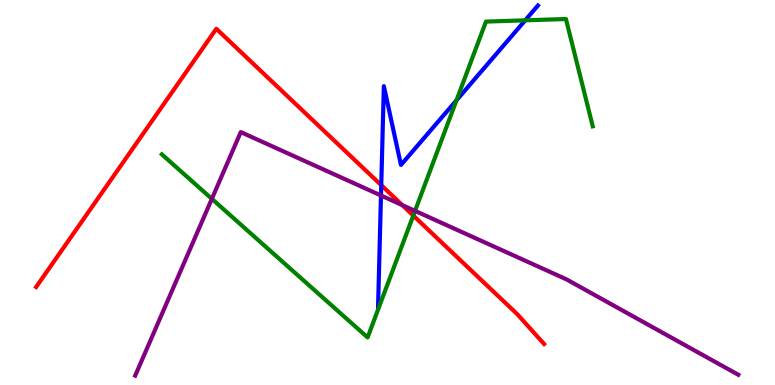[{'lines': ['blue', 'red'], 'intersections': [{'x': 4.92, 'y': 5.19}]}, {'lines': ['green', 'red'], 'intersections': [{'x': 5.33, 'y': 4.4}]}, {'lines': ['purple', 'red'], 'intersections': [{'x': 5.19, 'y': 4.67}]}, {'lines': ['blue', 'green'], 'intersections': [{'x': 5.89, 'y': 7.39}, {'x': 6.78, 'y': 9.47}]}, {'lines': ['blue', 'purple'], 'intersections': [{'x': 4.92, 'y': 4.92}]}, {'lines': ['green', 'purple'], 'intersections': [{'x': 2.73, 'y': 4.84}, {'x': 5.36, 'y': 4.52}]}]